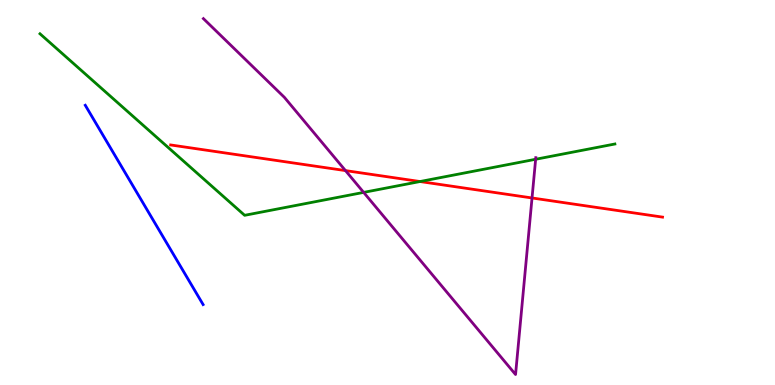[{'lines': ['blue', 'red'], 'intersections': []}, {'lines': ['green', 'red'], 'intersections': [{'x': 5.42, 'y': 5.28}]}, {'lines': ['purple', 'red'], 'intersections': [{'x': 4.46, 'y': 5.57}, {'x': 6.86, 'y': 4.86}]}, {'lines': ['blue', 'green'], 'intersections': []}, {'lines': ['blue', 'purple'], 'intersections': []}, {'lines': ['green', 'purple'], 'intersections': [{'x': 4.69, 'y': 5.0}, {'x': 6.91, 'y': 5.86}]}]